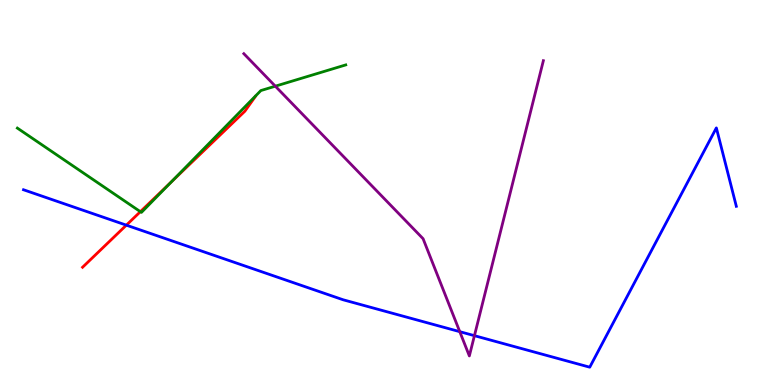[{'lines': ['blue', 'red'], 'intersections': [{'x': 1.63, 'y': 4.15}]}, {'lines': ['green', 'red'], 'intersections': [{'x': 1.81, 'y': 4.5}, {'x': 2.21, 'y': 5.27}]}, {'lines': ['purple', 'red'], 'intersections': []}, {'lines': ['blue', 'green'], 'intersections': []}, {'lines': ['blue', 'purple'], 'intersections': [{'x': 5.93, 'y': 1.39}, {'x': 6.12, 'y': 1.28}]}, {'lines': ['green', 'purple'], 'intersections': [{'x': 3.55, 'y': 7.76}]}]